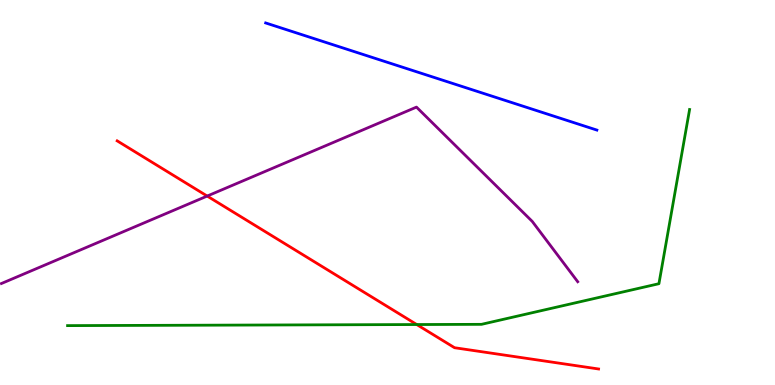[{'lines': ['blue', 'red'], 'intersections': []}, {'lines': ['green', 'red'], 'intersections': [{'x': 5.38, 'y': 1.57}]}, {'lines': ['purple', 'red'], 'intersections': [{'x': 2.67, 'y': 4.91}]}, {'lines': ['blue', 'green'], 'intersections': []}, {'lines': ['blue', 'purple'], 'intersections': []}, {'lines': ['green', 'purple'], 'intersections': []}]